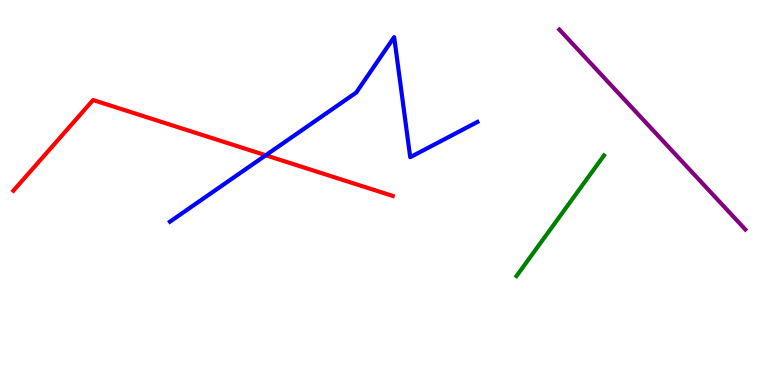[{'lines': ['blue', 'red'], 'intersections': [{'x': 3.43, 'y': 5.97}]}, {'lines': ['green', 'red'], 'intersections': []}, {'lines': ['purple', 'red'], 'intersections': []}, {'lines': ['blue', 'green'], 'intersections': []}, {'lines': ['blue', 'purple'], 'intersections': []}, {'lines': ['green', 'purple'], 'intersections': []}]